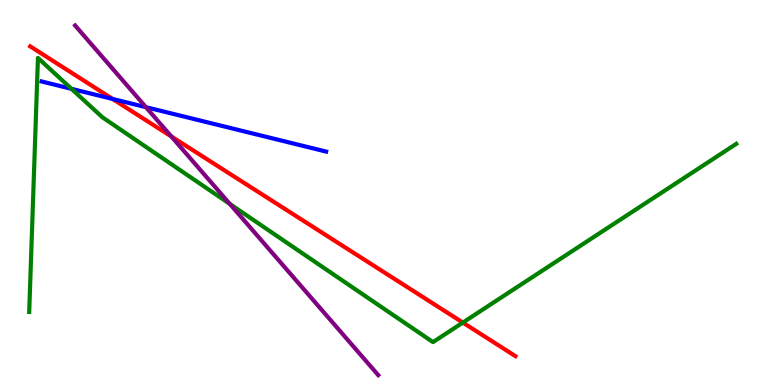[{'lines': ['blue', 'red'], 'intersections': [{'x': 1.45, 'y': 7.43}]}, {'lines': ['green', 'red'], 'intersections': [{'x': 5.97, 'y': 1.62}]}, {'lines': ['purple', 'red'], 'intersections': [{'x': 2.21, 'y': 6.46}]}, {'lines': ['blue', 'green'], 'intersections': [{'x': 0.922, 'y': 7.69}]}, {'lines': ['blue', 'purple'], 'intersections': [{'x': 1.88, 'y': 7.22}]}, {'lines': ['green', 'purple'], 'intersections': [{'x': 2.97, 'y': 4.7}]}]